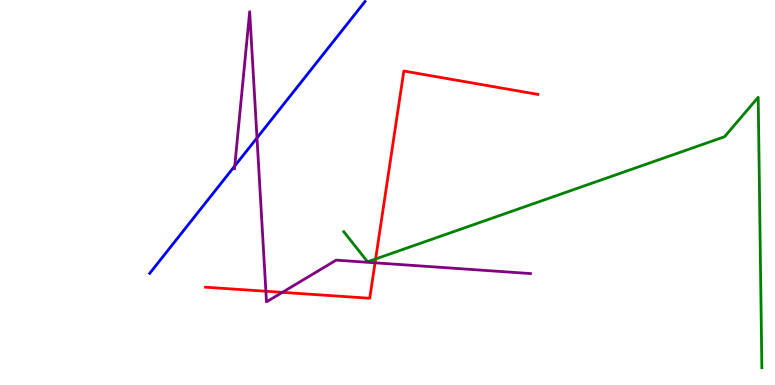[{'lines': ['blue', 'red'], 'intersections': []}, {'lines': ['green', 'red'], 'intersections': [{'x': 4.85, 'y': 3.27}]}, {'lines': ['purple', 'red'], 'intersections': [{'x': 3.43, 'y': 2.43}, {'x': 3.64, 'y': 2.41}, {'x': 4.84, 'y': 3.17}]}, {'lines': ['blue', 'green'], 'intersections': []}, {'lines': ['blue', 'purple'], 'intersections': [{'x': 3.03, 'y': 5.69}, {'x': 3.32, 'y': 6.42}]}, {'lines': ['green', 'purple'], 'intersections': []}]